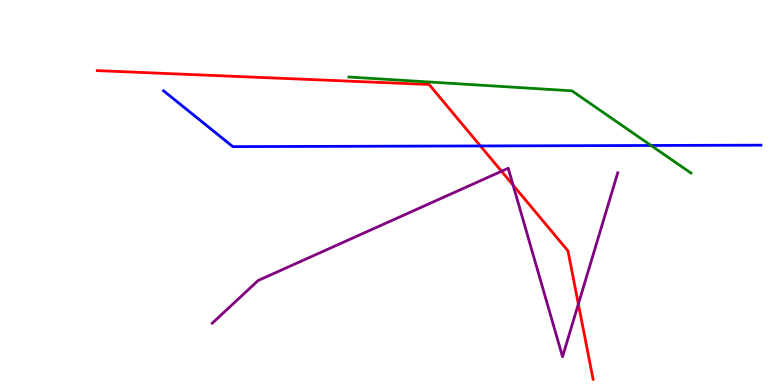[{'lines': ['blue', 'red'], 'intersections': [{'x': 6.2, 'y': 6.21}]}, {'lines': ['green', 'red'], 'intersections': []}, {'lines': ['purple', 'red'], 'intersections': [{'x': 6.47, 'y': 5.55}, {'x': 6.62, 'y': 5.19}, {'x': 7.46, 'y': 2.1}]}, {'lines': ['blue', 'green'], 'intersections': [{'x': 8.4, 'y': 6.22}]}, {'lines': ['blue', 'purple'], 'intersections': []}, {'lines': ['green', 'purple'], 'intersections': []}]